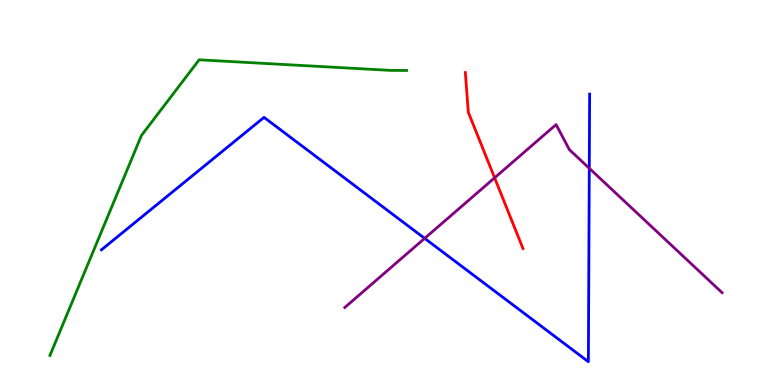[{'lines': ['blue', 'red'], 'intersections': []}, {'lines': ['green', 'red'], 'intersections': []}, {'lines': ['purple', 'red'], 'intersections': [{'x': 6.38, 'y': 5.38}]}, {'lines': ['blue', 'green'], 'intersections': []}, {'lines': ['blue', 'purple'], 'intersections': [{'x': 5.48, 'y': 3.81}, {'x': 7.6, 'y': 5.63}]}, {'lines': ['green', 'purple'], 'intersections': []}]